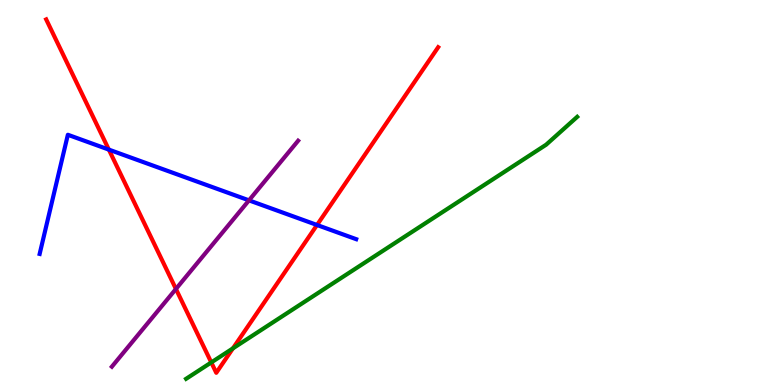[{'lines': ['blue', 'red'], 'intersections': [{'x': 1.4, 'y': 6.11}, {'x': 4.09, 'y': 4.16}]}, {'lines': ['green', 'red'], 'intersections': [{'x': 2.73, 'y': 0.586}, {'x': 3.01, 'y': 0.952}]}, {'lines': ['purple', 'red'], 'intersections': [{'x': 2.27, 'y': 2.49}]}, {'lines': ['blue', 'green'], 'intersections': []}, {'lines': ['blue', 'purple'], 'intersections': [{'x': 3.21, 'y': 4.8}]}, {'lines': ['green', 'purple'], 'intersections': []}]